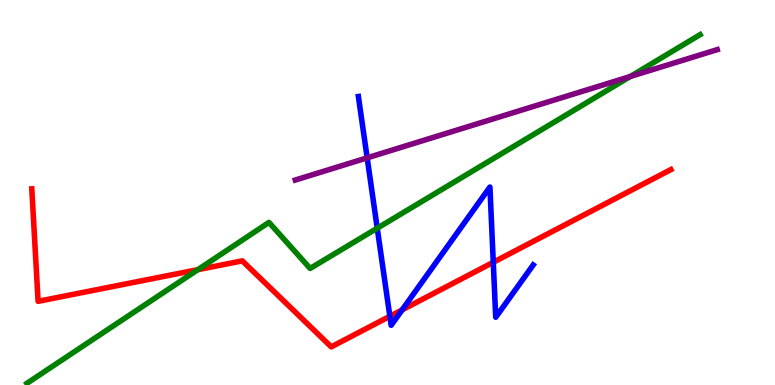[{'lines': ['blue', 'red'], 'intersections': [{'x': 5.03, 'y': 1.79}, {'x': 5.19, 'y': 1.95}, {'x': 6.36, 'y': 3.19}]}, {'lines': ['green', 'red'], 'intersections': [{'x': 2.55, 'y': 3.0}]}, {'lines': ['purple', 'red'], 'intersections': []}, {'lines': ['blue', 'green'], 'intersections': [{'x': 4.87, 'y': 4.07}]}, {'lines': ['blue', 'purple'], 'intersections': [{'x': 4.74, 'y': 5.9}]}, {'lines': ['green', 'purple'], 'intersections': [{'x': 8.13, 'y': 8.01}]}]